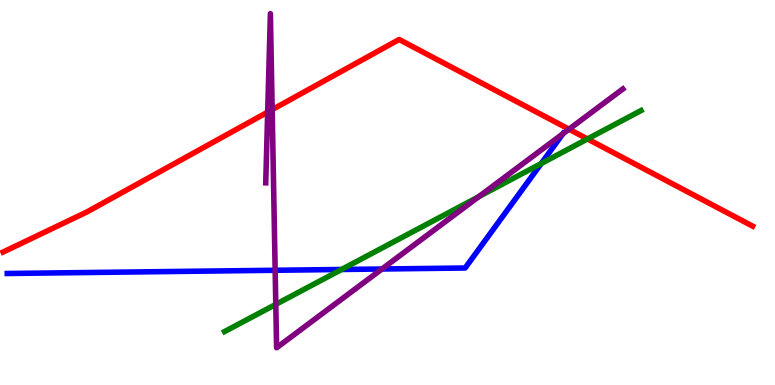[{'lines': ['blue', 'red'], 'intersections': []}, {'lines': ['green', 'red'], 'intersections': [{'x': 7.58, 'y': 6.39}]}, {'lines': ['purple', 'red'], 'intersections': [{'x': 3.45, 'y': 7.09}, {'x': 3.51, 'y': 7.15}, {'x': 7.34, 'y': 6.64}]}, {'lines': ['blue', 'green'], 'intersections': [{'x': 4.41, 'y': 3.0}, {'x': 6.98, 'y': 5.75}]}, {'lines': ['blue', 'purple'], 'intersections': [{'x': 3.55, 'y': 2.98}, {'x': 4.93, 'y': 3.01}, {'x': 7.26, 'y': 6.52}]}, {'lines': ['green', 'purple'], 'intersections': [{'x': 3.56, 'y': 2.09}, {'x': 6.18, 'y': 4.89}]}]